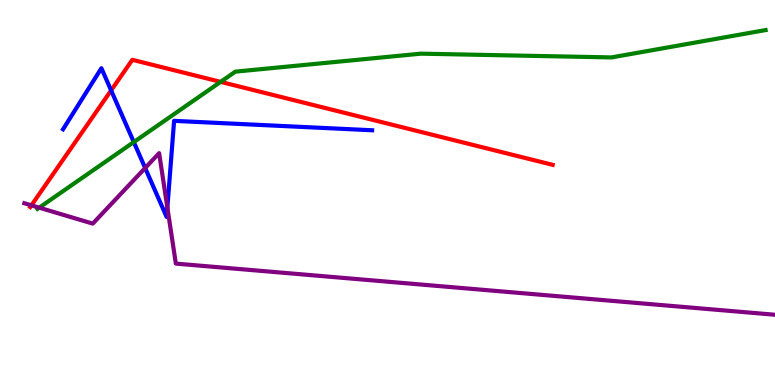[{'lines': ['blue', 'red'], 'intersections': [{'x': 1.43, 'y': 7.65}]}, {'lines': ['green', 'red'], 'intersections': [{'x': 2.85, 'y': 7.87}]}, {'lines': ['purple', 'red'], 'intersections': [{'x': 0.405, 'y': 4.67}]}, {'lines': ['blue', 'green'], 'intersections': [{'x': 1.73, 'y': 6.31}]}, {'lines': ['blue', 'purple'], 'intersections': [{'x': 1.87, 'y': 5.64}, {'x': 2.16, 'y': 4.61}]}, {'lines': ['green', 'purple'], 'intersections': [{'x': 0.506, 'y': 4.61}]}]